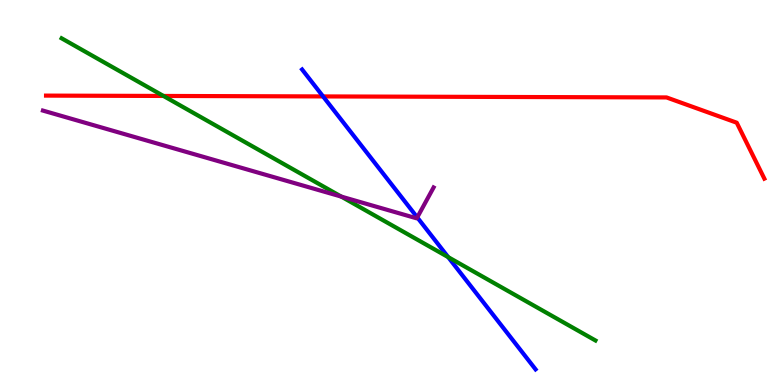[{'lines': ['blue', 'red'], 'intersections': [{'x': 4.17, 'y': 7.5}]}, {'lines': ['green', 'red'], 'intersections': [{'x': 2.11, 'y': 7.51}]}, {'lines': ['purple', 'red'], 'intersections': []}, {'lines': ['blue', 'green'], 'intersections': [{'x': 5.78, 'y': 3.32}]}, {'lines': ['blue', 'purple'], 'intersections': [{'x': 5.38, 'y': 4.35}]}, {'lines': ['green', 'purple'], 'intersections': [{'x': 4.4, 'y': 4.89}]}]